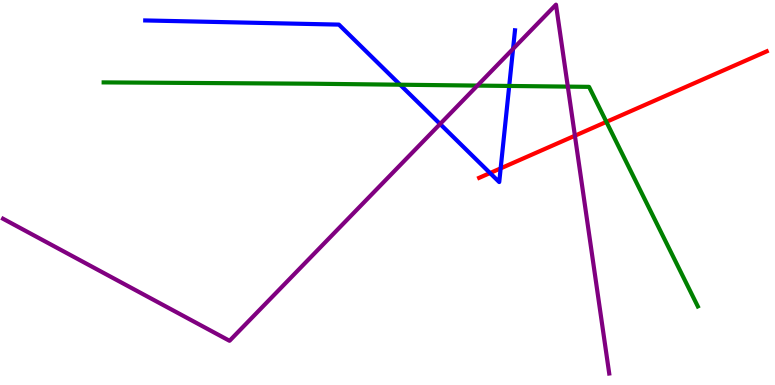[{'lines': ['blue', 'red'], 'intersections': [{'x': 6.32, 'y': 5.51}, {'x': 6.46, 'y': 5.63}]}, {'lines': ['green', 'red'], 'intersections': [{'x': 7.82, 'y': 6.83}]}, {'lines': ['purple', 'red'], 'intersections': [{'x': 7.42, 'y': 6.47}]}, {'lines': ['blue', 'green'], 'intersections': [{'x': 5.16, 'y': 7.8}, {'x': 6.57, 'y': 7.77}]}, {'lines': ['blue', 'purple'], 'intersections': [{'x': 5.68, 'y': 6.78}, {'x': 6.62, 'y': 8.73}]}, {'lines': ['green', 'purple'], 'intersections': [{'x': 6.16, 'y': 7.78}, {'x': 7.33, 'y': 7.75}]}]